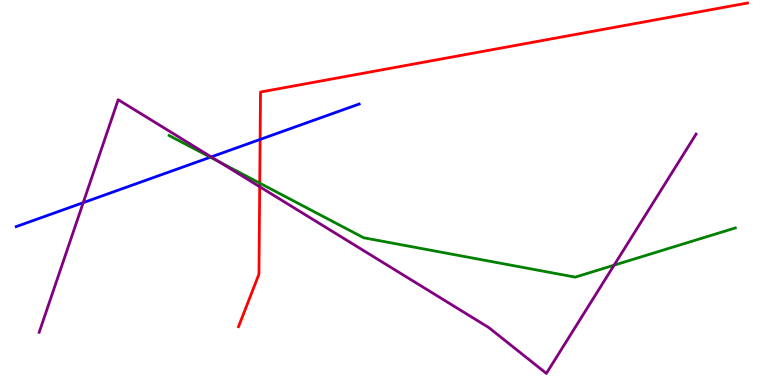[{'lines': ['blue', 'red'], 'intersections': [{'x': 3.36, 'y': 6.38}]}, {'lines': ['green', 'red'], 'intersections': [{'x': 3.35, 'y': 5.24}]}, {'lines': ['purple', 'red'], 'intersections': [{'x': 3.35, 'y': 5.15}]}, {'lines': ['blue', 'green'], 'intersections': [{'x': 2.71, 'y': 5.92}]}, {'lines': ['blue', 'purple'], 'intersections': [{'x': 1.07, 'y': 4.74}, {'x': 2.73, 'y': 5.92}]}, {'lines': ['green', 'purple'], 'intersections': [{'x': 2.83, 'y': 5.79}, {'x': 7.92, 'y': 3.11}]}]